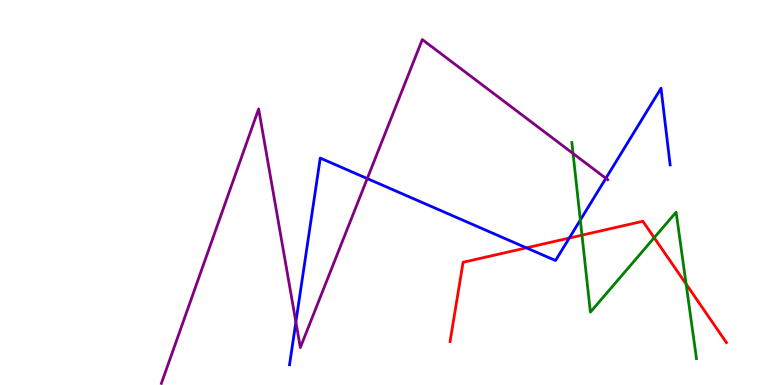[{'lines': ['blue', 'red'], 'intersections': [{'x': 6.79, 'y': 3.56}, {'x': 7.35, 'y': 3.82}]}, {'lines': ['green', 'red'], 'intersections': [{'x': 7.51, 'y': 3.89}, {'x': 8.44, 'y': 3.83}, {'x': 8.85, 'y': 2.62}]}, {'lines': ['purple', 'red'], 'intersections': []}, {'lines': ['blue', 'green'], 'intersections': [{'x': 7.49, 'y': 4.28}]}, {'lines': ['blue', 'purple'], 'intersections': [{'x': 3.82, 'y': 1.64}, {'x': 4.74, 'y': 5.36}, {'x': 7.82, 'y': 5.37}]}, {'lines': ['green', 'purple'], 'intersections': [{'x': 7.39, 'y': 6.01}]}]